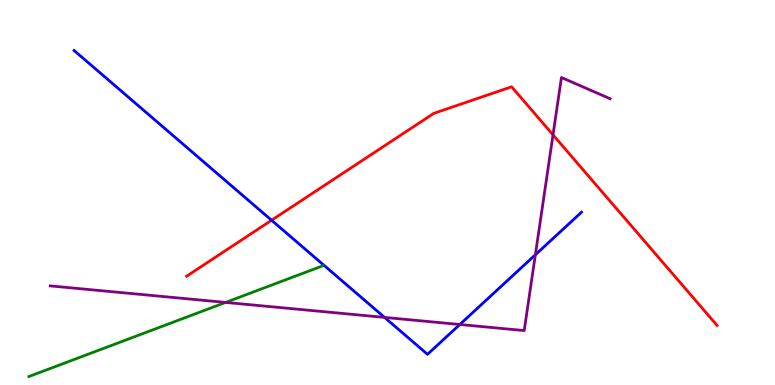[{'lines': ['blue', 'red'], 'intersections': [{'x': 3.5, 'y': 4.28}]}, {'lines': ['green', 'red'], 'intersections': []}, {'lines': ['purple', 'red'], 'intersections': [{'x': 7.14, 'y': 6.5}]}, {'lines': ['blue', 'green'], 'intersections': []}, {'lines': ['blue', 'purple'], 'intersections': [{'x': 4.96, 'y': 1.76}, {'x': 5.93, 'y': 1.57}, {'x': 6.91, 'y': 3.38}]}, {'lines': ['green', 'purple'], 'intersections': [{'x': 2.91, 'y': 2.14}]}]